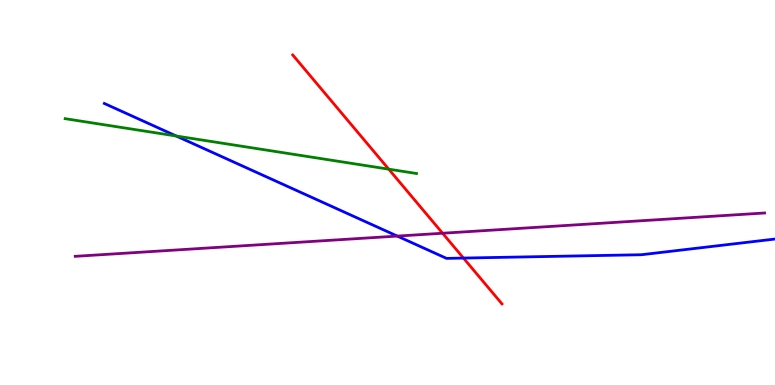[{'lines': ['blue', 'red'], 'intersections': [{'x': 5.98, 'y': 3.3}]}, {'lines': ['green', 'red'], 'intersections': [{'x': 5.02, 'y': 5.61}]}, {'lines': ['purple', 'red'], 'intersections': [{'x': 5.71, 'y': 3.94}]}, {'lines': ['blue', 'green'], 'intersections': [{'x': 2.27, 'y': 6.47}]}, {'lines': ['blue', 'purple'], 'intersections': [{'x': 5.13, 'y': 3.87}]}, {'lines': ['green', 'purple'], 'intersections': []}]